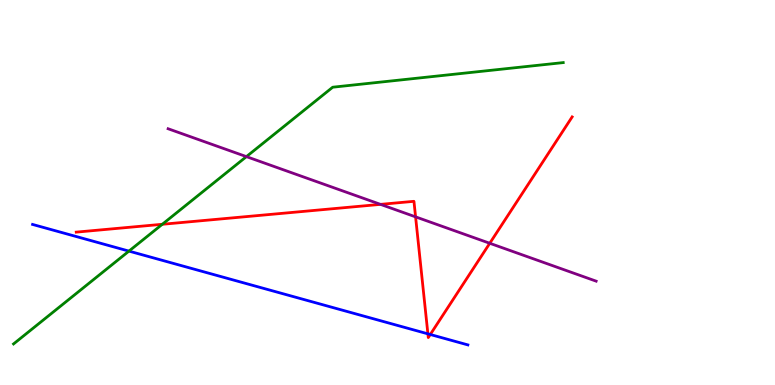[{'lines': ['blue', 'red'], 'intersections': [{'x': 5.52, 'y': 1.33}, {'x': 5.55, 'y': 1.31}]}, {'lines': ['green', 'red'], 'intersections': [{'x': 2.09, 'y': 4.17}]}, {'lines': ['purple', 'red'], 'intersections': [{'x': 4.91, 'y': 4.69}, {'x': 5.36, 'y': 4.37}, {'x': 6.32, 'y': 3.68}]}, {'lines': ['blue', 'green'], 'intersections': [{'x': 1.66, 'y': 3.48}]}, {'lines': ['blue', 'purple'], 'intersections': []}, {'lines': ['green', 'purple'], 'intersections': [{'x': 3.18, 'y': 5.93}]}]